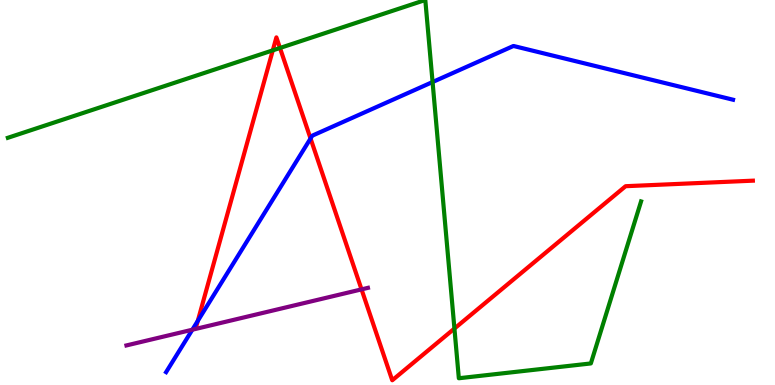[{'lines': ['blue', 'red'], 'intersections': [{'x': 2.55, 'y': 1.67}, {'x': 4.01, 'y': 6.4}]}, {'lines': ['green', 'red'], 'intersections': [{'x': 3.52, 'y': 8.69}, {'x': 3.61, 'y': 8.75}, {'x': 5.86, 'y': 1.47}]}, {'lines': ['purple', 'red'], 'intersections': [{'x': 4.66, 'y': 2.48}]}, {'lines': ['blue', 'green'], 'intersections': [{'x': 5.58, 'y': 7.87}]}, {'lines': ['blue', 'purple'], 'intersections': [{'x': 2.48, 'y': 1.44}]}, {'lines': ['green', 'purple'], 'intersections': []}]